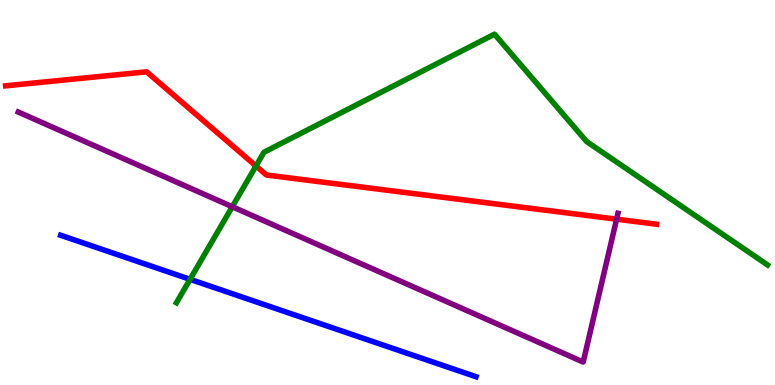[{'lines': ['blue', 'red'], 'intersections': []}, {'lines': ['green', 'red'], 'intersections': [{'x': 3.3, 'y': 5.69}]}, {'lines': ['purple', 'red'], 'intersections': [{'x': 7.96, 'y': 4.31}]}, {'lines': ['blue', 'green'], 'intersections': [{'x': 2.45, 'y': 2.74}]}, {'lines': ['blue', 'purple'], 'intersections': []}, {'lines': ['green', 'purple'], 'intersections': [{'x': 3.0, 'y': 4.63}]}]